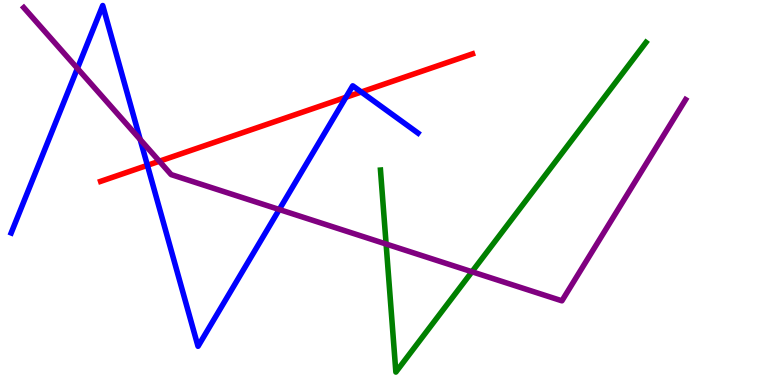[{'lines': ['blue', 'red'], 'intersections': [{'x': 1.9, 'y': 5.71}, {'x': 4.46, 'y': 7.47}, {'x': 4.66, 'y': 7.61}]}, {'lines': ['green', 'red'], 'intersections': []}, {'lines': ['purple', 'red'], 'intersections': [{'x': 2.06, 'y': 5.81}]}, {'lines': ['blue', 'green'], 'intersections': []}, {'lines': ['blue', 'purple'], 'intersections': [{'x': 0.999, 'y': 8.22}, {'x': 1.81, 'y': 6.38}, {'x': 3.6, 'y': 4.56}]}, {'lines': ['green', 'purple'], 'intersections': [{'x': 4.98, 'y': 3.66}, {'x': 6.09, 'y': 2.94}]}]